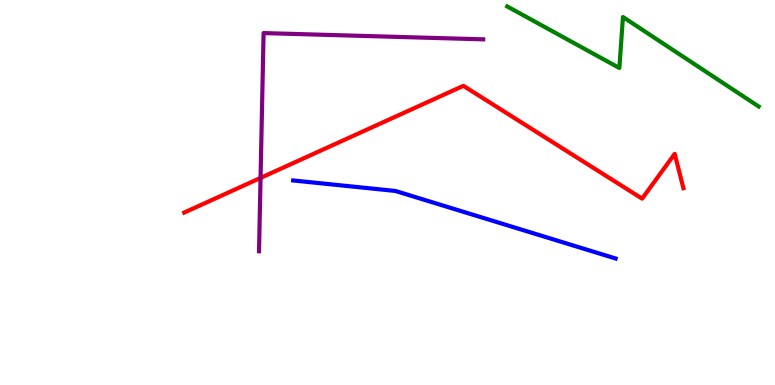[{'lines': ['blue', 'red'], 'intersections': []}, {'lines': ['green', 'red'], 'intersections': []}, {'lines': ['purple', 'red'], 'intersections': [{'x': 3.36, 'y': 5.38}]}, {'lines': ['blue', 'green'], 'intersections': []}, {'lines': ['blue', 'purple'], 'intersections': []}, {'lines': ['green', 'purple'], 'intersections': []}]